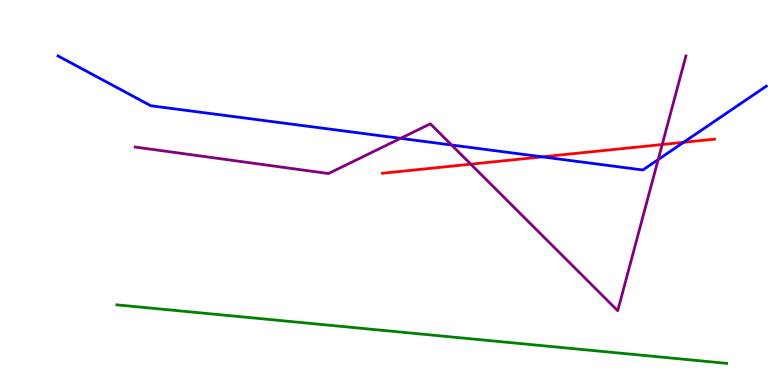[{'lines': ['blue', 'red'], 'intersections': [{'x': 7.0, 'y': 5.93}, {'x': 8.82, 'y': 6.3}]}, {'lines': ['green', 'red'], 'intersections': []}, {'lines': ['purple', 'red'], 'intersections': [{'x': 6.08, 'y': 5.74}, {'x': 8.54, 'y': 6.25}]}, {'lines': ['blue', 'green'], 'intersections': []}, {'lines': ['blue', 'purple'], 'intersections': [{'x': 5.17, 'y': 6.41}, {'x': 5.83, 'y': 6.23}, {'x': 8.49, 'y': 5.86}]}, {'lines': ['green', 'purple'], 'intersections': []}]